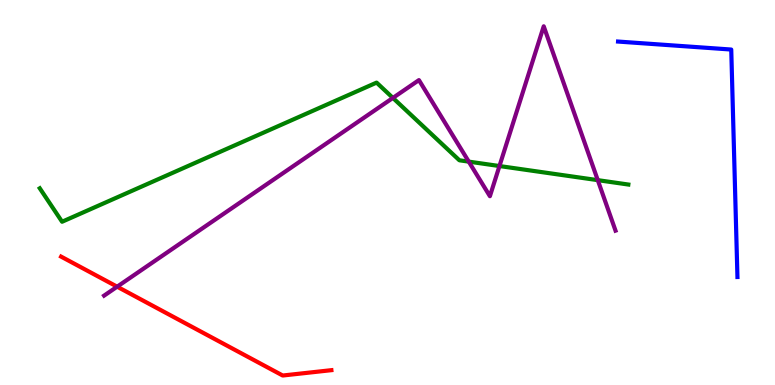[{'lines': ['blue', 'red'], 'intersections': []}, {'lines': ['green', 'red'], 'intersections': []}, {'lines': ['purple', 'red'], 'intersections': [{'x': 1.51, 'y': 2.55}]}, {'lines': ['blue', 'green'], 'intersections': []}, {'lines': ['blue', 'purple'], 'intersections': []}, {'lines': ['green', 'purple'], 'intersections': [{'x': 5.07, 'y': 7.46}, {'x': 6.05, 'y': 5.8}, {'x': 6.44, 'y': 5.69}, {'x': 7.71, 'y': 5.32}]}]